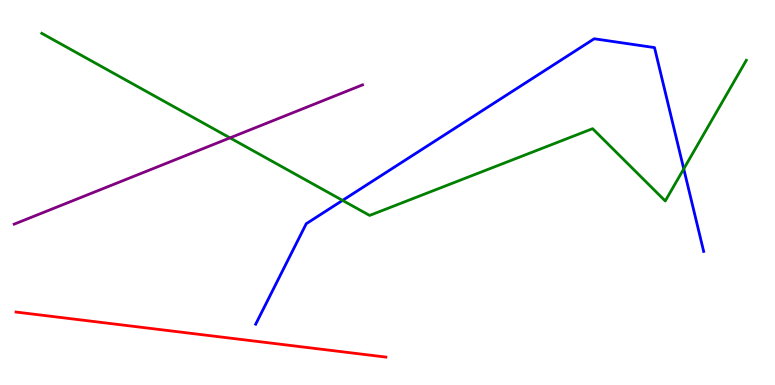[{'lines': ['blue', 'red'], 'intersections': []}, {'lines': ['green', 'red'], 'intersections': []}, {'lines': ['purple', 'red'], 'intersections': []}, {'lines': ['blue', 'green'], 'intersections': [{'x': 4.42, 'y': 4.79}, {'x': 8.82, 'y': 5.61}]}, {'lines': ['blue', 'purple'], 'intersections': []}, {'lines': ['green', 'purple'], 'intersections': [{'x': 2.97, 'y': 6.42}]}]